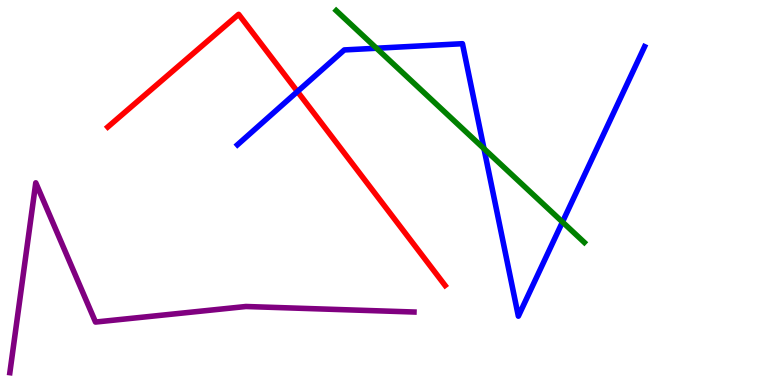[{'lines': ['blue', 'red'], 'intersections': [{'x': 3.84, 'y': 7.62}]}, {'lines': ['green', 'red'], 'intersections': []}, {'lines': ['purple', 'red'], 'intersections': []}, {'lines': ['blue', 'green'], 'intersections': [{'x': 4.86, 'y': 8.75}, {'x': 6.24, 'y': 6.14}, {'x': 7.26, 'y': 4.23}]}, {'lines': ['blue', 'purple'], 'intersections': []}, {'lines': ['green', 'purple'], 'intersections': []}]